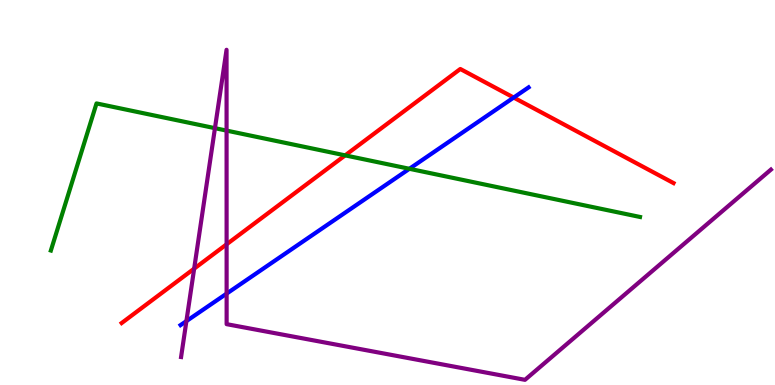[{'lines': ['blue', 'red'], 'intersections': [{'x': 6.63, 'y': 7.47}]}, {'lines': ['green', 'red'], 'intersections': [{'x': 4.45, 'y': 5.96}]}, {'lines': ['purple', 'red'], 'intersections': [{'x': 2.51, 'y': 3.02}, {'x': 2.92, 'y': 3.65}]}, {'lines': ['blue', 'green'], 'intersections': [{'x': 5.28, 'y': 5.62}]}, {'lines': ['blue', 'purple'], 'intersections': [{'x': 2.41, 'y': 1.66}, {'x': 2.92, 'y': 2.37}]}, {'lines': ['green', 'purple'], 'intersections': [{'x': 2.77, 'y': 6.67}, {'x': 2.92, 'y': 6.61}]}]